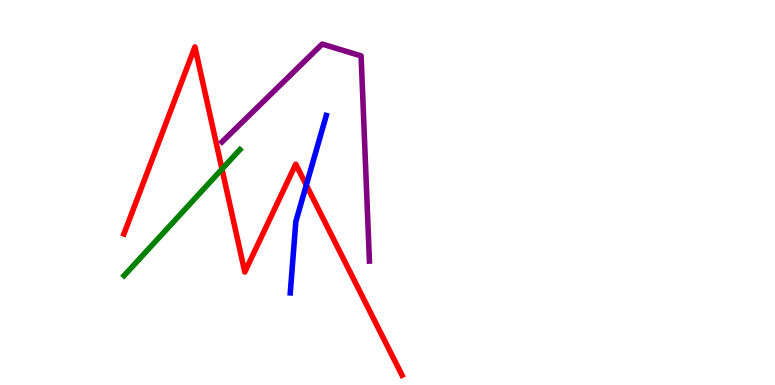[{'lines': ['blue', 'red'], 'intersections': [{'x': 3.95, 'y': 5.19}]}, {'lines': ['green', 'red'], 'intersections': [{'x': 2.86, 'y': 5.61}]}, {'lines': ['purple', 'red'], 'intersections': []}, {'lines': ['blue', 'green'], 'intersections': []}, {'lines': ['blue', 'purple'], 'intersections': []}, {'lines': ['green', 'purple'], 'intersections': []}]